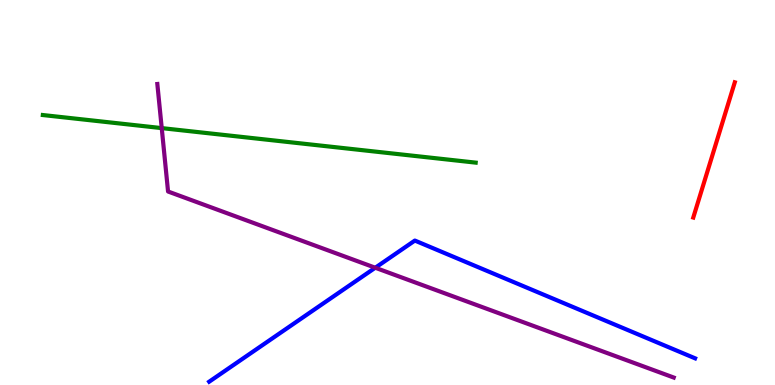[{'lines': ['blue', 'red'], 'intersections': []}, {'lines': ['green', 'red'], 'intersections': []}, {'lines': ['purple', 'red'], 'intersections': []}, {'lines': ['blue', 'green'], 'intersections': []}, {'lines': ['blue', 'purple'], 'intersections': [{'x': 4.84, 'y': 3.05}]}, {'lines': ['green', 'purple'], 'intersections': [{'x': 2.09, 'y': 6.67}]}]